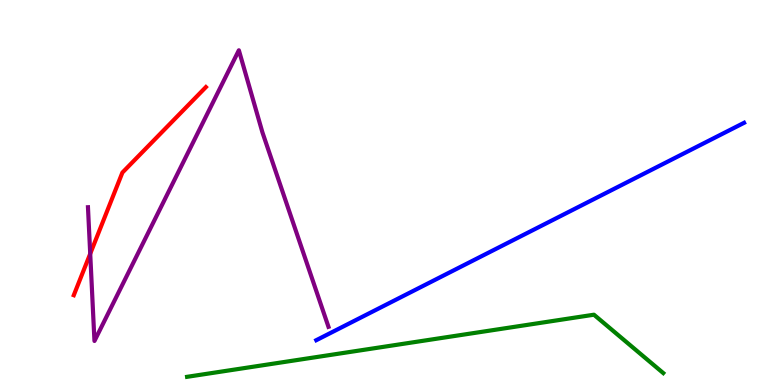[{'lines': ['blue', 'red'], 'intersections': []}, {'lines': ['green', 'red'], 'intersections': []}, {'lines': ['purple', 'red'], 'intersections': [{'x': 1.16, 'y': 3.41}]}, {'lines': ['blue', 'green'], 'intersections': []}, {'lines': ['blue', 'purple'], 'intersections': []}, {'lines': ['green', 'purple'], 'intersections': []}]